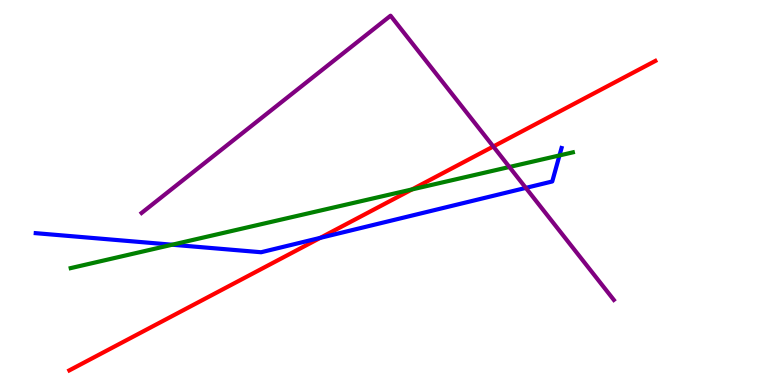[{'lines': ['blue', 'red'], 'intersections': [{'x': 4.13, 'y': 3.82}]}, {'lines': ['green', 'red'], 'intersections': [{'x': 5.32, 'y': 5.08}]}, {'lines': ['purple', 'red'], 'intersections': [{'x': 6.37, 'y': 6.19}]}, {'lines': ['blue', 'green'], 'intersections': [{'x': 2.22, 'y': 3.64}, {'x': 7.22, 'y': 5.96}]}, {'lines': ['blue', 'purple'], 'intersections': [{'x': 6.78, 'y': 5.12}]}, {'lines': ['green', 'purple'], 'intersections': [{'x': 6.57, 'y': 5.66}]}]